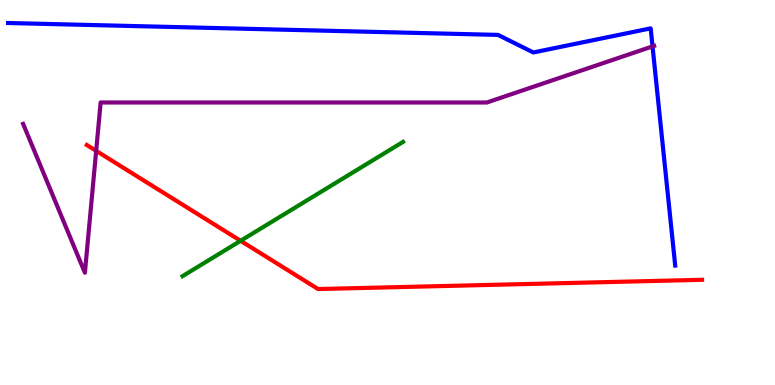[{'lines': ['blue', 'red'], 'intersections': []}, {'lines': ['green', 'red'], 'intersections': [{'x': 3.1, 'y': 3.75}]}, {'lines': ['purple', 'red'], 'intersections': [{'x': 1.24, 'y': 6.08}]}, {'lines': ['blue', 'green'], 'intersections': []}, {'lines': ['blue', 'purple'], 'intersections': [{'x': 8.42, 'y': 8.79}]}, {'lines': ['green', 'purple'], 'intersections': []}]